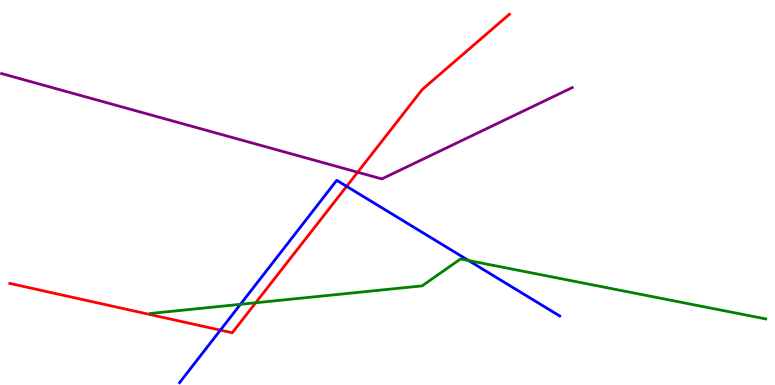[{'lines': ['blue', 'red'], 'intersections': [{'x': 2.84, 'y': 1.42}, {'x': 4.47, 'y': 5.16}]}, {'lines': ['green', 'red'], 'intersections': [{'x': 3.3, 'y': 2.14}]}, {'lines': ['purple', 'red'], 'intersections': [{'x': 4.62, 'y': 5.53}]}, {'lines': ['blue', 'green'], 'intersections': [{'x': 3.1, 'y': 2.1}, {'x': 6.05, 'y': 3.23}]}, {'lines': ['blue', 'purple'], 'intersections': []}, {'lines': ['green', 'purple'], 'intersections': []}]